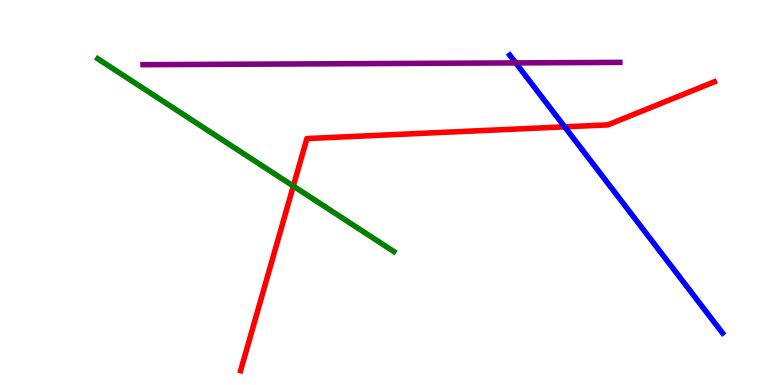[{'lines': ['blue', 'red'], 'intersections': [{'x': 7.29, 'y': 6.71}]}, {'lines': ['green', 'red'], 'intersections': [{'x': 3.78, 'y': 5.17}]}, {'lines': ['purple', 'red'], 'intersections': []}, {'lines': ['blue', 'green'], 'intersections': []}, {'lines': ['blue', 'purple'], 'intersections': [{'x': 6.65, 'y': 8.37}]}, {'lines': ['green', 'purple'], 'intersections': []}]